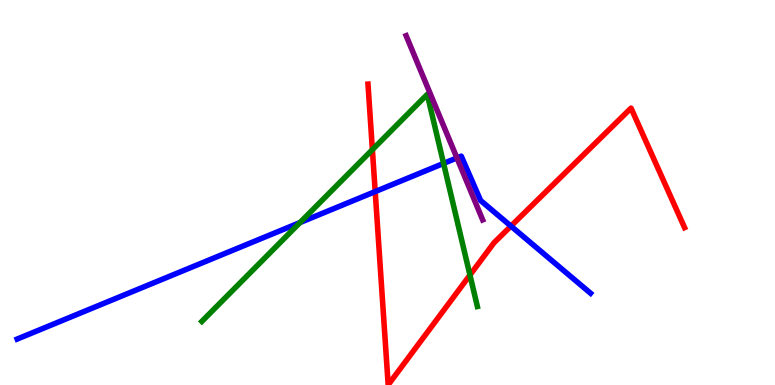[{'lines': ['blue', 'red'], 'intersections': [{'x': 4.84, 'y': 5.02}, {'x': 6.59, 'y': 4.13}]}, {'lines': ['green', 'red'], 'intersections': [{'x': 4.8, 'y': 6.11}, {'x': 6.06, 'y': 2.86}]}, {'lines': ['purple', 'red'], 'intersections': []}, {'lines': ['blue', 'green'], 'intersections': [{'x': 3.87, 'y': 4.22}, {'x': 5.72, 'y': 5.76}]}, {'lines': ['blue', 'purple'], 'intersections': [{'x': 5.9, 'y': 5.9}]}, {'lines': ['green', 'purple'], 'intersections': []}]